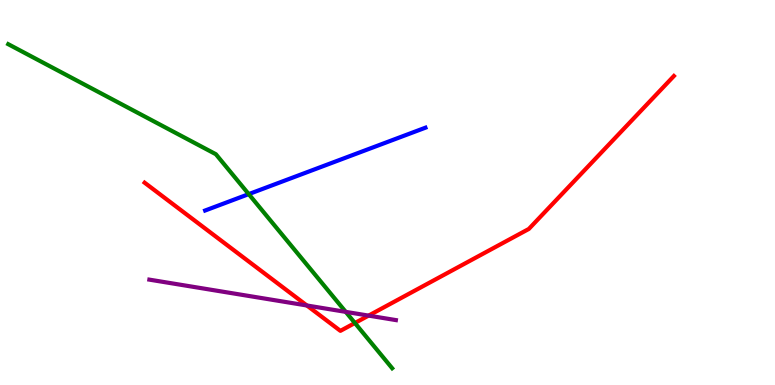[{'lines': ['blue', 'red'], 'intersections': []}, {'lines': ['green', 'red'], 'intersections': [{'x': 4.58, 'y': 1.61}]}, {'lines': ['purple', 'red'], 'intersections': [{'x': 3.96, 'y': 2.07}, {'x': 4.76, 'y': 1.8}]}, {'lines': ['blue', 'green'], 'intersections': [{'x': 3.21, 'y': 4.96}]}, {'lines': ['blue', 'purple'], 'intersections': []}, {'lines': ['green', 'purple'], 'intersections': [{'x': 4.46, 'y': 1.9}]}]